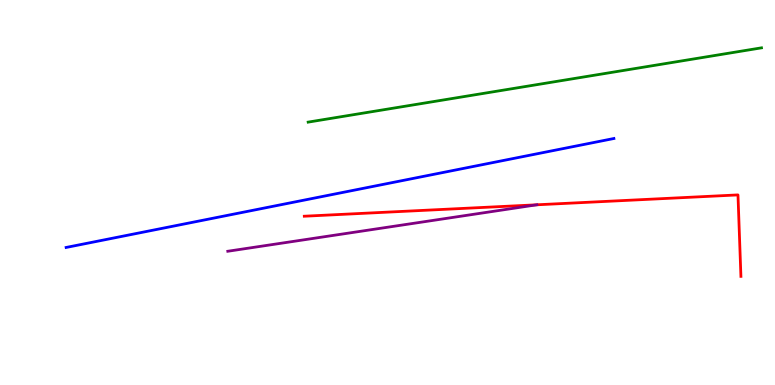[{'lines': ['blue', 'red'], 'intersections': []}, {'lines': ['green', 'red'], 'intersections': []}, {'lines': ['purple', 'red'], 'intersections': [{'x': 6.93, 'y': 4.68}]}, {'lines': ['blue', 'green'], 'intersections': []}, {'lines': ['blue', 'purple'], 'intersections': []}, {'lines': ['green', 'purple'], 'intersections': []}]